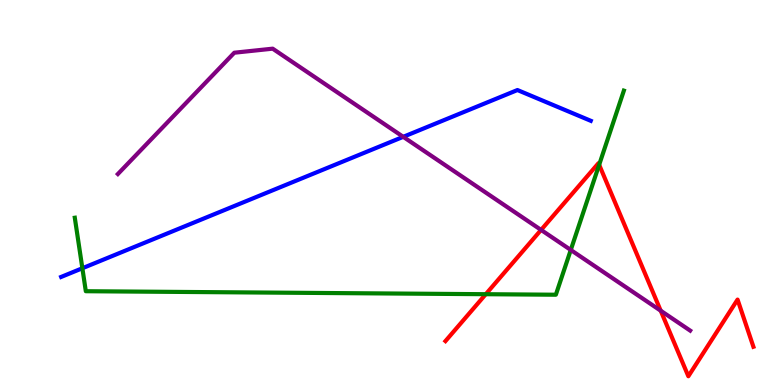[{'lines': ['blue', 'red'], 'intersections': []}, {'lines': ['green', 'red'], 'intersections': [{'x': 6.27, 'y': 2.36}, {'x': 7.73, 'y': 5.72}]}, {'lines': ['purple', 'red'], 'intersections': [{'x': 6.98, 'y': 4.03}, {'x': 8.53, 'y': 1.93}]}, {'lines': ['blue', 'green'], 'intersections': [{'x': 1.06, 'y': 3.03}]}, {'lines': ['blue', 'purple'], 'intersections': [{'x': 5.2, 'y': 6.45}]}, {'lines': ['green', 'purple'], 'intersections': [{'x': 7.36, 'y': 3.51}]}]